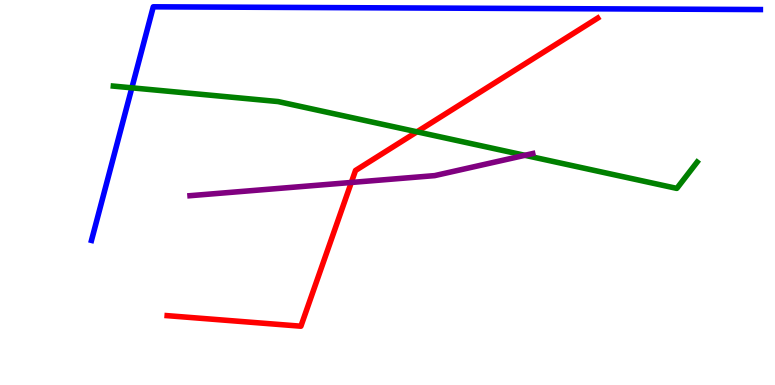[{'lines': ['blue', 'red'], 'intersections': []}, {'lines': ['green', 'red'], 'intersections': [{'x': 5.38, 'y': 6.58}]}, {'lines': ['purple', 'red'], 'intersections': [{'x': 4.53, 'y': 5.26}]}, {'lines': ['blue', 'green'], 'intersections': [{'x': 1.7, 'y': 7.72}]}, {'lines': ['blue', 'purple'], 'intersections': []}, {'lines': ['green', 'purple'], 'intersections': [{'x': 6.77, 'y': 5.97}]}]